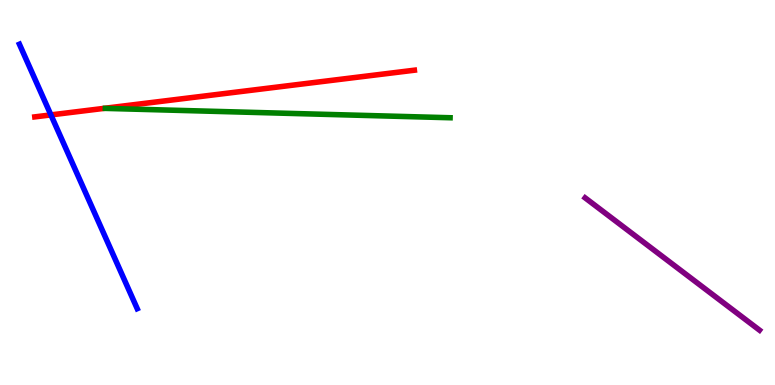[{'lines': ['blue', 'red'], 'intersections': [{'x': 0.657, 'y': 7.02}]}, {'lines': ['green', 'red'], 'intersections': []}, {'lines': ['purple', 'red'], 'intersections': []}, {'lines': ['blue', 'green'], 'intersections': []}, {'lines': ['blue', 'purple'], 'intersections': []}, {'lines': ['green', 'purple'], 'intersections': []}]